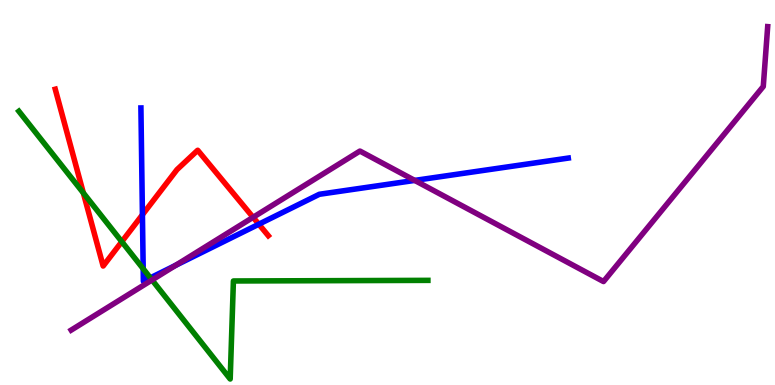[{'lines': ['blue', 'red'], 'intersections': [{'x': 1.84, 'y': 4.42}, {'x': 3.34, 'y': 4.18}]}, {'lines': ['green', 'red'], 'intersections': [{'x': 1.08, 'y': 4.99}, {'x': 1.57, 'y': 3.72}]}, {'lines': ['purple', 'red'], 'intersections': [{'x': 3.27, 'y': 4.36}]}, {'lines': ['blue', 'green'], 'intersections': [{'x': 1.85, 'y': 3.02}, {'x': 1.94, 'y': 2.78}]}, {'lines': ['blue', 'purple'], 'intersections': [{'x': 2.27, 'y': 3.11}, {'x': 5.35, 'y': 5.31}]}, {'lines': ['green', 'purple'], 'intersections': [{'x': 1.96, 'y': 2.73}]}]